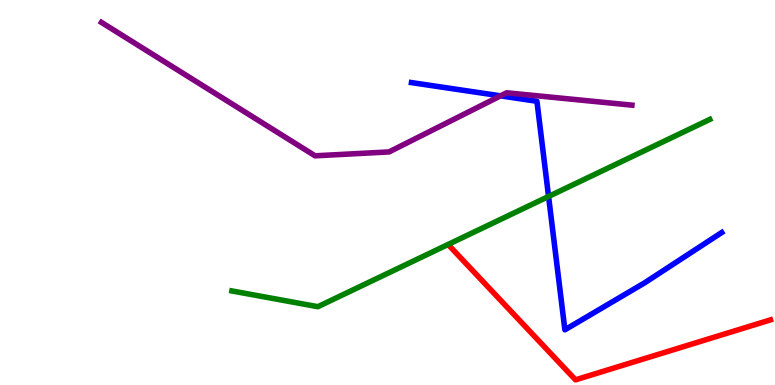[{'lines': ['blue', 'red'], 'intersections': []}, {'lines': ['green', 'red'], 'intersections': []}, {'lines': ['purple', 'red'], 'intersections': []}, {'lines': ['blue', 'green'], 'intersections': [{'x': 7.08, 'y': 4.9}]}, {'lines': ['blue', 'purple'], 'intersections': [{'x': 6.46, 'y': 7.51}]}, {'lines': ['green', 'purple'], 'intersections': []}]